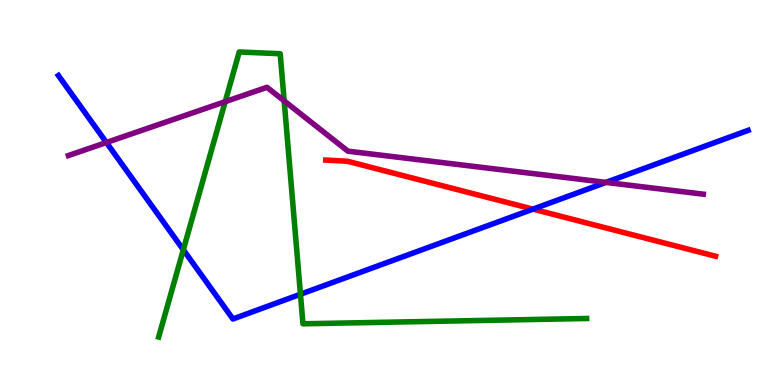[{'lines': ['blue', 'red'], 'intersections': [{'x': 6.88, 'y': 4.57}]}, {'lines': ['green', 'red'], 'intersections': []}, {'lines': ['purple', 'red'], 'intersections': []}, {'lines': ['blue', 'green'], 'intersections': [{'x': 2.37, 'y': 3.51}, {'x': 3.88, 'y': 2.36}]}, {'lines': ['blue', 'purple'], 'intersections': [{'x': 1.37, 'y': 6.3}, {'x': 7.82, 'y': 5.26}]}, {'lines': ['green', 'purple'], 'intersections': [{'x': 2.91, 'y': 7.36}, {'x': 3.67, 'y': 7.38}]}]